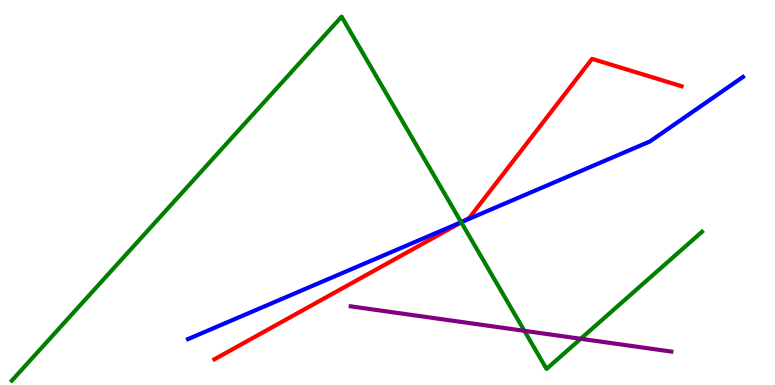[{'lines': ['blue', 'red'], 'intersections': [{'x': 5.97, 'y': 4.24}]}, {'lines': ['green', 'red'], 'intersections': [{'x': 5.95, 'y': 4.22}]}, {'lines': ['purple', 'red'], 'intersections': []}, {'lines': ['blue', 'green'], 'intersections': [{'x': 5.95, 'y': 4.23}]}, {'lines': ['blue', 'purple'], 'intersections': []}, {'lines': ['green', 'purple'], 'intersections': [{'x': 6.77, 'y': 1.41}, {'x': 7.49, 'y': 1.2}]}]